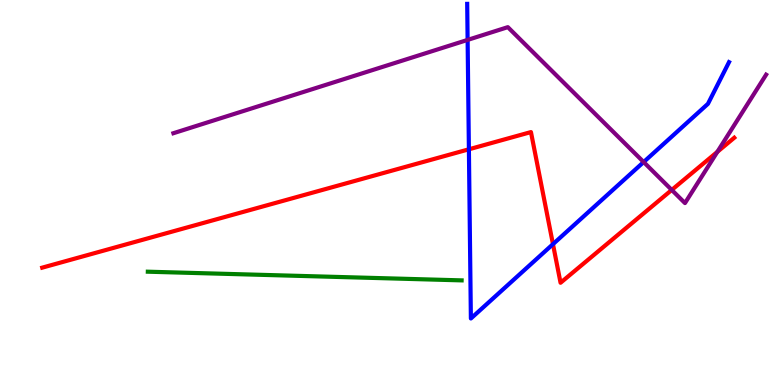[{'lines': ['blue', 'red'], 'intersections': [{'x': 6.05, 'y': 6.12}, {'x': 7.14, 'y': 3.66}]}, {'lines': ['green', 'red'], 'intersections': []}, {'lines': ['purple', 'red'], 'intersections': [{'x': 8.67, 'y': 5.07}, {'x': 9.26, 'y': 6.06}]}, {'lines': ['blue', 'green'], 'intersections': []}, {'lines': ['blue', 'purple'], 'intersections': [{'x': 6.03, 'y': 8.96}, {'x': 8.31, 'y': 5.79}]}, {'lines': ['green', 'purple'], 'intersections': []}]